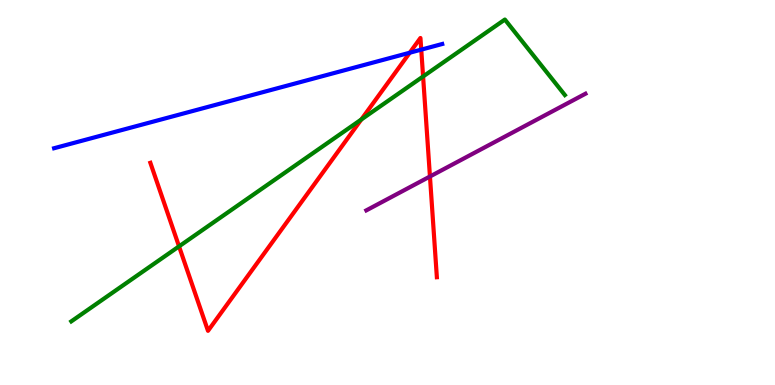[{'lines': ['blue', 'red'], 'intersections': [{'x': 5.29, 'y': 8.63}, {'x': 5.44, 'y': 8.71}]}, {'lines': ['green', 'red'], 'intersections': [{'x': 2.31, 'y': 3.6}, {'x': 4.66, 'y': 6.9}, {'x': 5.46, 'y': 8.01}]}, {'lines': ['purple', 'red'], 'intersections': [{'x': 5.55, 'y': 5.42}]}, {'lines': ['blue', 'green'], 'intersections': []}, {'lines': ['blue', 'purple'], 'intersections': []}, {'lines': ['green', 'purple'], 'intersections': []}]